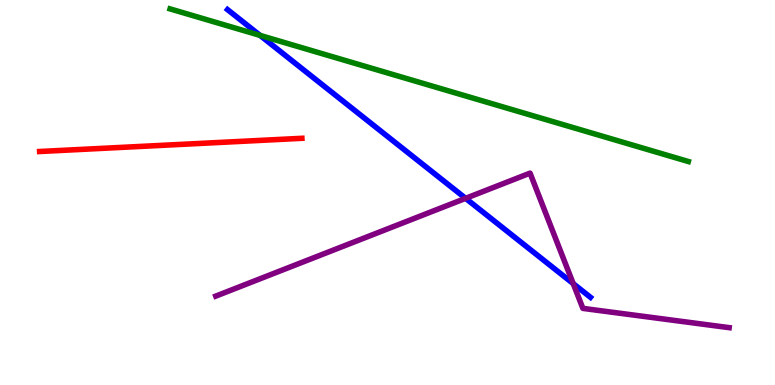[{'lines': ['blue', 'red'], 'intersections': []}, {'lines': ['green', 'red'], 'intersections': []}, {'lines': ['purple', 'red'], 'intersections': []}, {'lines': ['blue', 'green'], 'intersections': [{'x': 3.36, 'y': 9.08}]}, {'lines': ['blue', 'purple'], 'intersections': [{'x': 6.01, 'y': 4.85}, {'x': 7.4, 'y': 2.63}]}, {'lines': ['green', 'purple'], 'intersections': []}]